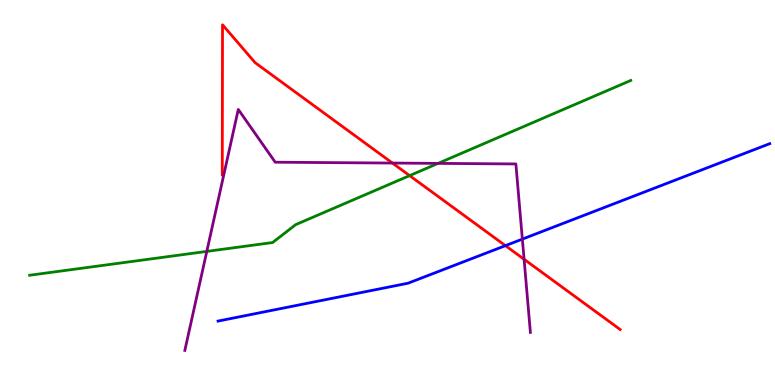[{'lines': ['blue', 'red'], 'intersections': [{'x': 6.52, 'y': 3.62}]}, {'lines': ['green', 'red'], 'intersections': [{'x': 5.29, 'y': 5.44}]}, {'lines': ['purple', 'red'], 'intersections': [{'x': 5.06, 'y': 5.76}, {'x': 6.76, 'y': 3.27}]}, {'lines': ['blue', 'green'], 'intersections': []}, {'lines': ['blue', 'purple'], 'intersections': [{'x': 6.74, 'y': 3.79}]}, {'lines': ['green', 'purple'], 'intersections': [{'x': 2.67, 'y': 3.47}, {'x': 5.65, 'y': 5.76}]}]